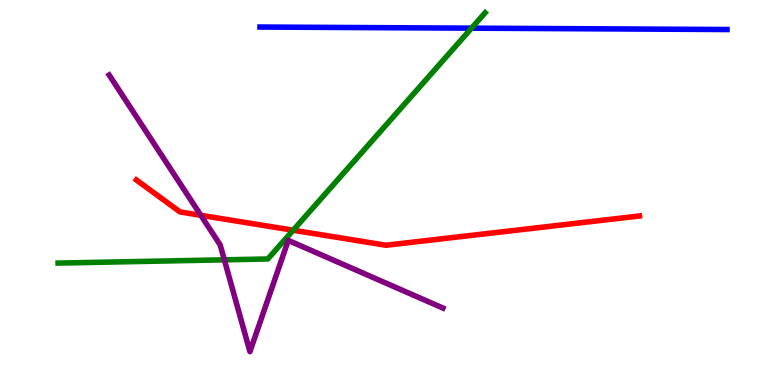[{'lines': ['blue', 'red'], 'intersections': []}, {'lines': ['green', 'red'], 'intersections': [{'x': 3.78, 'y': 4.02}]}, {'lines': ['purple', 'red'], 'intersections': [{'x': 2.59, 'y': 4.41}]}, {'lines': ['blue', 'green'], 'intersections': [{'x': 6.08, 'y': 9.27}]}, {'lines': ['blue', 'purple'], 'intersections': []}, {'lines': ['green', 'purple'], 'intersections': [{'x': 2.89, 'y': 3.25}]}]